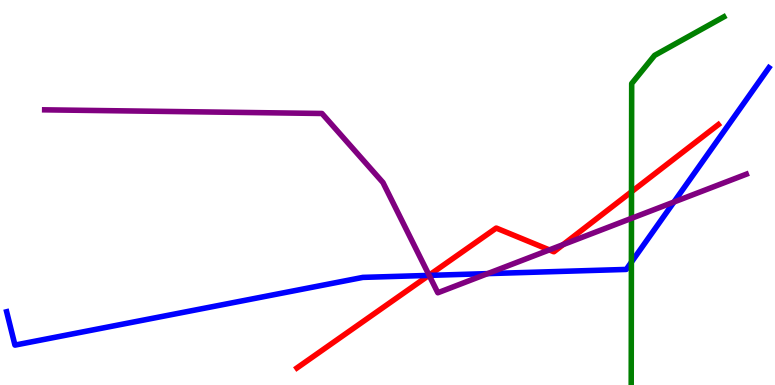[{'lines': ['blue', 'red'], 'intersections': [{'x': 5.53, 'y': 2.85}]}, {'lines': ['green', 'red'], 'intersections': [{'x': 8.15, 'y': 5.02}]}, {'lines': ['purple', 'red'], 'intersections': [{'x': 5.54, 'y': 2.85}, {'x': 7.09, 'y': 3.51}, {'x': 7.27, 'y': 3.65}]}, {'lines': ['blue', 'green'], 'intersections': [{'x': 8.15, 'y': 3.19}]}, {'lines': ['blue', 'purple'], 'intersections': [{'x': 5.54, 'y': 2.85}, {'x': 6.29, 'y': 2.89}, {'x': 8.7, 'y': 4.75}]}, {'lines': ['green', 'purple'], 'intersections': [{'x': 8.15, 'y': 4.33}]}]